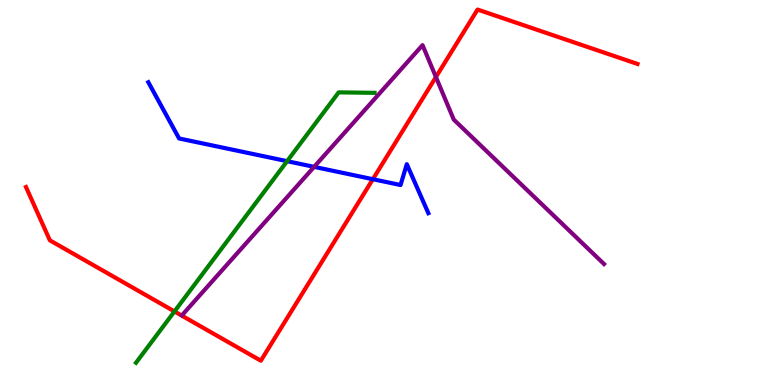[{'lines': ['blue', 'red'], 'intersections': [{'x': 4.81, 'y': 5.35}]}, {'lines': ['green', 'red'], 'intersections': [{'x': 2.25, 'y': 1.91}]}, {'lines': ['purple', 'red'], 'intersections': [{'x': 5.62, 'y': 8.0}]}, {'lines': ['blue', 'green'], 'intersections': [{'x': 3.7, 'y': 5.81}]}, {'lines': ['blue', 'purple'], 'intersections': [{'x': 4.05, 'y': 5.67}]}, {'lines': ['green', 'purple'], 'intersections': []}]